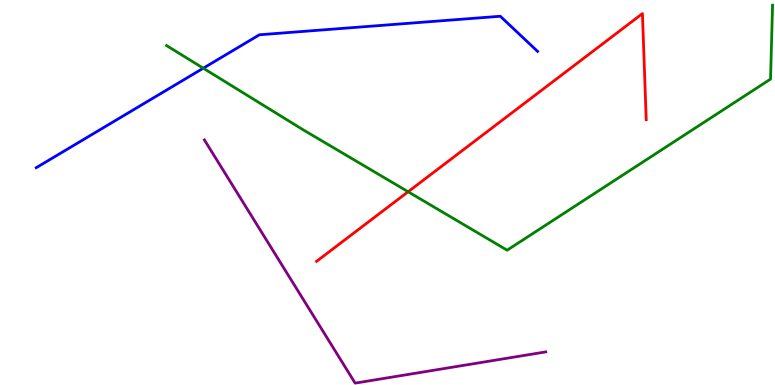[{'lines': ['blue', 'red'], 'intersections': []}, {'lines': ['green', 'red'], 'intersections': [{'x': 5.27, 'y': 5.02}]}, {'lines': ['purple', 'red'], 'intersections': []}, {'lines': ['blue', 'green'], 'intersections': [{'x': 2.62, 'y': 8.23}]}, {'lines': ['blue', 'purple'], 'intersections': []}, {'lines': ['green', 'purple'], 'intersections': []}]